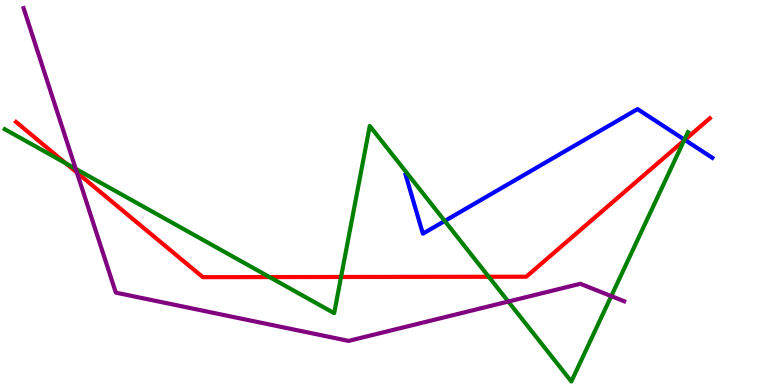[{'lines': ['blue', 'red'], 'intersections': [{'x': 8.84, 'y': 6.37}]}, {'lines': ['green', 'red'], 'intersections': [{'x': 0.849, 'y': 5.76}, {'x': 3.48, 'y': 2.8}, {'x': 4.4, 'y': 2.81}, {'x': 6.31, 'y': 2.81}, {'x': 8.83, 'y': 6.35}]}, {'lines': ['purple', 'red'], 'intersections': [{'x': 0.992, 'y': 5.52}]}, {'lines': ['blue', 'green'], 'intersections': [{'x': 5.74, 'y': 4.26}, {'x': 8.83, 'y': 6.37}]}, {'lines': ['blue', 'purple'], 'intersections': []}, {'lines': ['green', 'purple'], 'intersections': [{'x': 0.977, 'y': 5.62}, {'x': 6.56, 'y': 2.17}, {'x': 7.89, 'y': 2.31}]}]